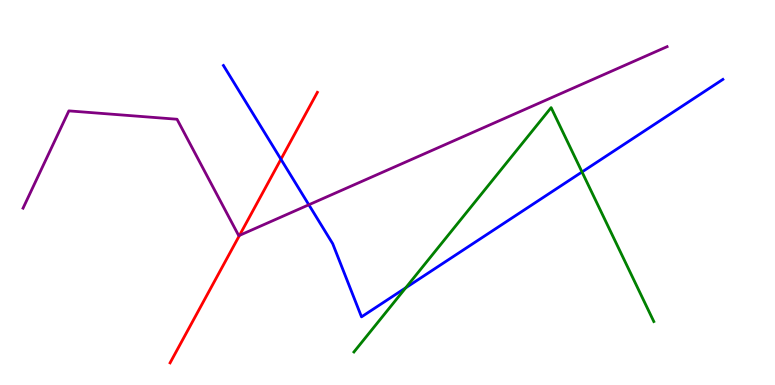[{'lines': ['blue', 'red'], 'intersections': [{'x': 3.62, 'y': 5.86}]}, {'lines': ['green', 'red'], 'intersections': []}, {'lines': ['purple', 'red'], 'intersections': [{'x': 3.09, 'y': 3.89}]}, {'lines': ['blue', 'green'], 'intersections': [{'x': 5.24, 'y': 2.52}, {'x': 7.51, 'y': 5.53}]}, {'lines': ['blue', 'purple'], 'intersections': [{'x': 3.99, 'y': 4.68}]}, {'lines': ['green', 'purple'], 'intersections': []}]